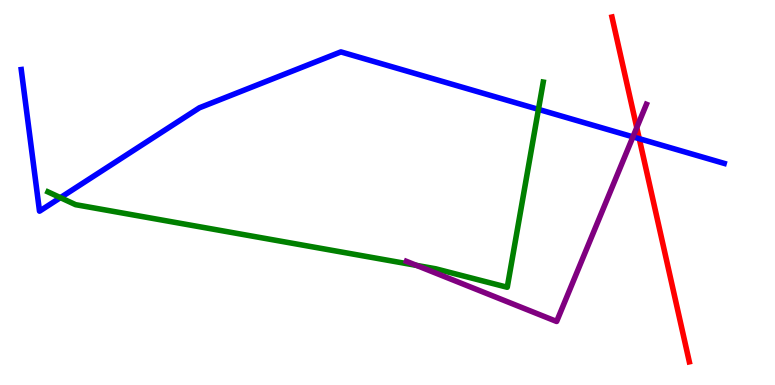[{'lines': ['blue', 'red'], 'intersections': [{'x': 8.25, 'y': 6.4}]}, {'lines': ['green', 'red'], 'intersections': []}, {'lines': ['purple', 'red'], 'intersections': [{'x': 8.22, 'y': 6.69}]}, {'lines': ['blue', 'green'], 'intersections': [{'x': 0.78, 'y': 4.87}, {'x': 6.95, 'y': 7.16}]}, {'lines': ['blue', 'purple'], 'intersections': [{'x': 8.17, 'y': 6.45}]}, {'lines': ['green', 'purple'], 'intersections': [{'x': 5.37, 'y': 3.11}]}]